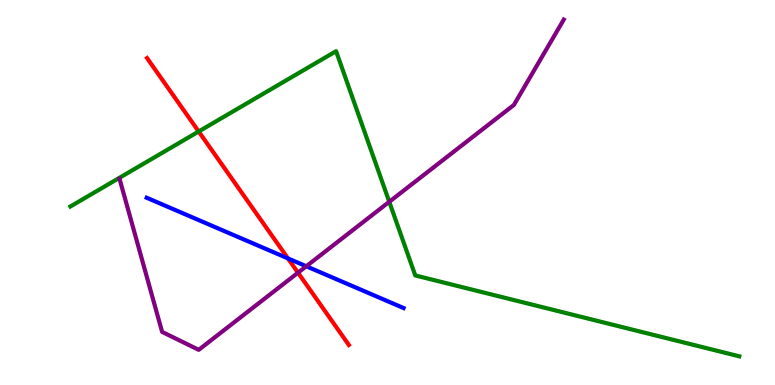[{'lines': ['blue', 'red'], 'intersections': [{'x': 3.72, 'y': 3.29}]}, {'lines': ['green', 'red'], 'intersections': [{'x': 2.56, 'y': 6.58}]}, {'lines': ['purple', 'red'], 'intersections': [{'x': 3.85, 'y': 2.92}]}, {'lines': ['blue', 'green'], 'intersections': []}, {'lines': ['blue', 'purple'], 'intersections': [{'x': 3.95, 'y': 3.08}]}, {'lines': ['green', 'purple'], 'intersections': [{'x': 5.02, 'y': 4.76}]}]